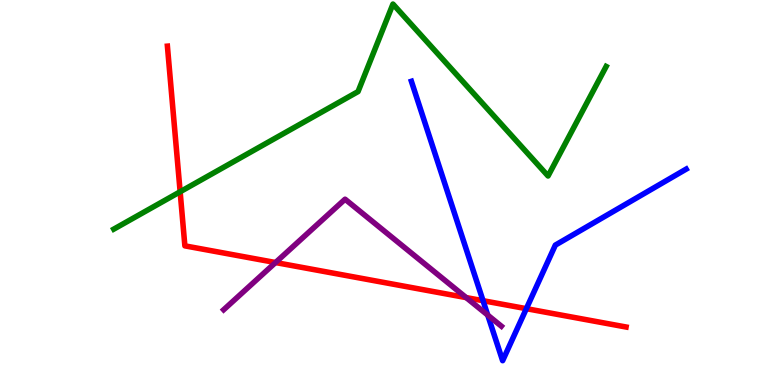[{'lines': ['blue', 'red'], 'intersections': [{'x': 6.23, 'y': 2.19}, {'x': 6.79, 'y': 1.98}]}, {'lines': ['green', 'red'], 'intersections': [{'x': 2.32, 'y': 5.02}]}, {'lines': ['purple', 'red'], 'intersections': [{'x': 3.56, 'y': 3.18}, {'x': 6.02, 'y': 2.27}]}, {'lines': ['blue', 'green'], 'intersections': []}, {'lines': ['blue', 'purple'], 'intersections': [{'x': 6.29, 'y': 1.82}]}, {'lines': ['green', 'purple'], 'intersections': []}]